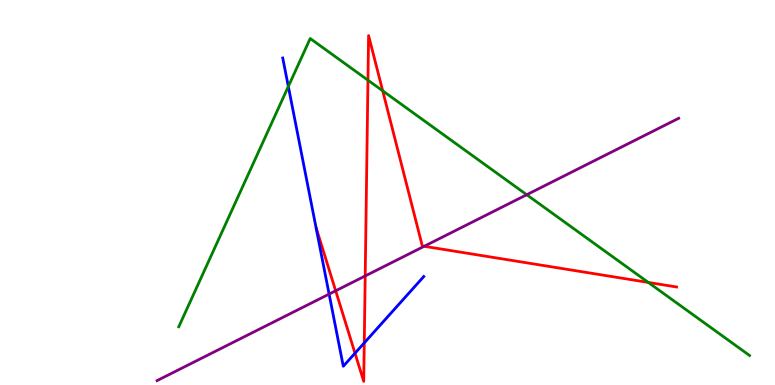[{'lines': ['blue', 'red'], 'intersections': [{'x': 4.58, 'y': 0.826}, {'x': 4.7, 'y': 1.09}]}, {'lines': ['green', 'red'], 'intersections': [{'x': 4.75, 'y': 7.92}, {'x': 4.94, 'y': 7.64}, {'x': 8.36, 'y': 2.66}]}, {'lines': ['purple', 'red'], 'intersections': [{'x': 4.33, 'y': 2.45}, {'x': 4.71, 'y': 2.83}, {'x': 5.47, 'y': 3.6}]}, {'lines': ['blue', 'green'], 'intersections': [{'x': 3.72, 'y': 7.75}]}, {'lines': ['blue', 'purple'], 'intersections': [{'x': 4.25, 'y': 2.36}]}, {'lines': ['green', 'purple'], 'intersections': [{'x': 6.8, 'y': 4.94}]}]